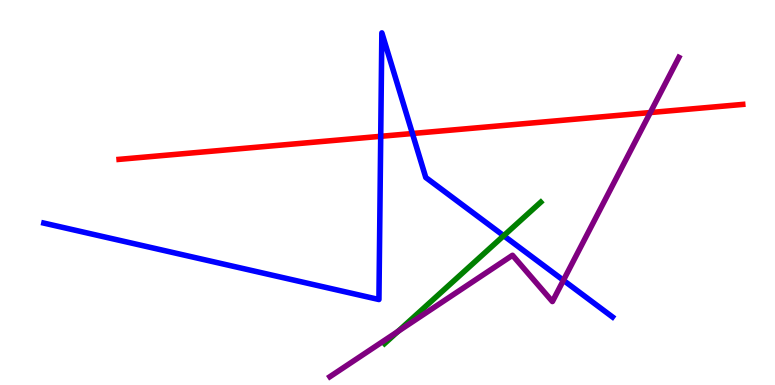[{'lines': ['blue', 'red'], 'intersections': [{'x': 4.91, 'y': 6.46}, {'x': 5.32, 'y': 6.53}]}, {'lines': ['green', 'red'], 'intersections': []}, {'lines': ['purple', 'red'], 'intersections': [{'x': 8.39, 'y': 7.08}]}, {'lines': ['blue', 'green'], 'intersections': [{'x': 6.5, 'y': 3.88}]}, {'lines': ['blue', 'purple'], 'intersections': [{'x': 7.27, 'y': 2.72}]}, {'lines': ['green', 'purple'], 'intersections': [{'x': 5.14, 'y': 1.39}]}]